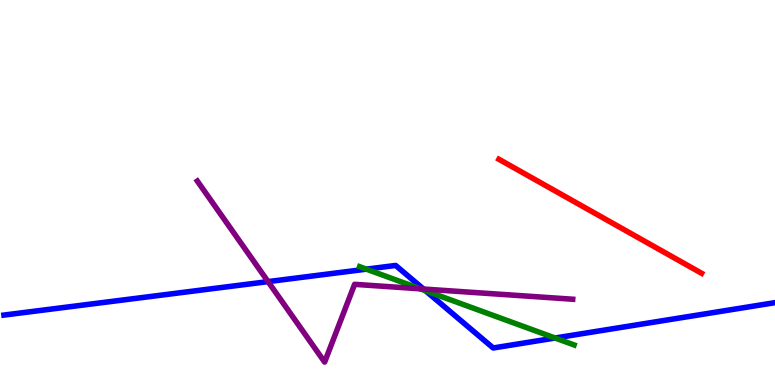[{'lines': ['blue', 'red'], 'intersections': []}, {'lines': ['green', 'red'], 'intersections': []}, {'lines': ['purple', 'red'], 'intersections': []}, {'lines': ['blue', 'green'], 'intersections': [{'x': 4.73, 'y': 3.01}, {'x': 5.49, 'y': 2.45}, {'x': 7.16, 'y': 1.22}]}, {'lines': ['blue', 'purple'], 'intersections': [{'x': 3.46, 'y': 2.69}, {'x': 5.46, 'y': 2.49}]}, {'lines': ['green', 'purple'], 'intersections': [{'x': 5.42, 'y': 2.5}]}]